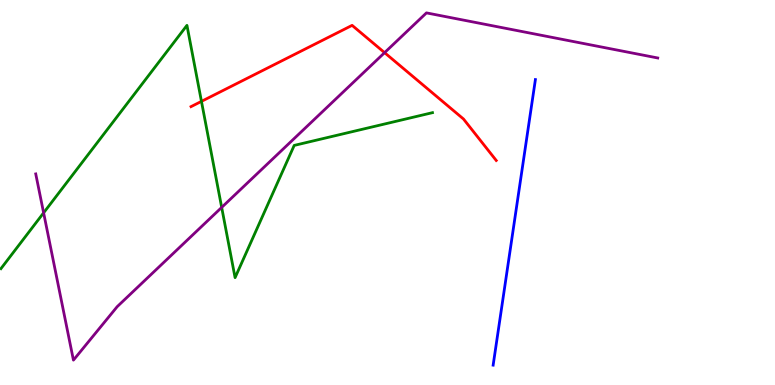[{'lines': ['blue', 'red'], 'intersections': []}, {'lines': ['green', 'red'], 'intersections': [{'x': 2.6, 'y': 7.37}]}, {'lines': ['purple', 'red'], 'intersections': [{'x': 4.96, 'y': 8.63}]}, {'lines': ['blue', 'green'], 'intersections': []}, {'lines': ['blue', 'purple'], 'intersections': []}, {'lines': ['green', 'purple'], 'intersections': [{'x': 0.563, 'y': 4.47}, {'x': 2.86, 'y': 4.61}]}]